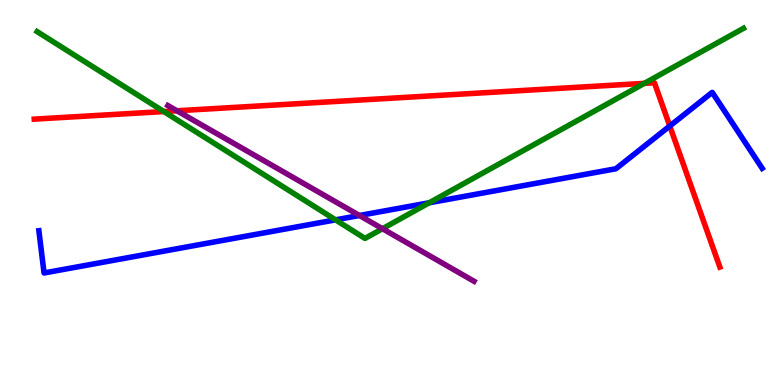[{'lines': ['blue', 'red'], 'intersections': [{'x': 8.64, 'y': 6.73}]}, {'lines': ['green', 'red'], 'intersections': [{'x': 2.11, 'y': 7.1}, {'x': 8.31, 'y': 7.83}]}, {'lines': ['purple', 'red'], 'intersections': [{'x': 2.28, 'y': 7.12}]}, {'lines': ['blue', 'green'], 'intersections': [{'x': 4.33, 'y': 4.29}, {'x': 5.54, 'y': 4.73}]}, {'lines': ['blue', 'purple'], 'intersections': [{'x': 4.64, 'y': 4.4}]}, {'lines': ['green', 'purple'], 'intersections': [{'x': 4.94, 'y': 4.06}]}]